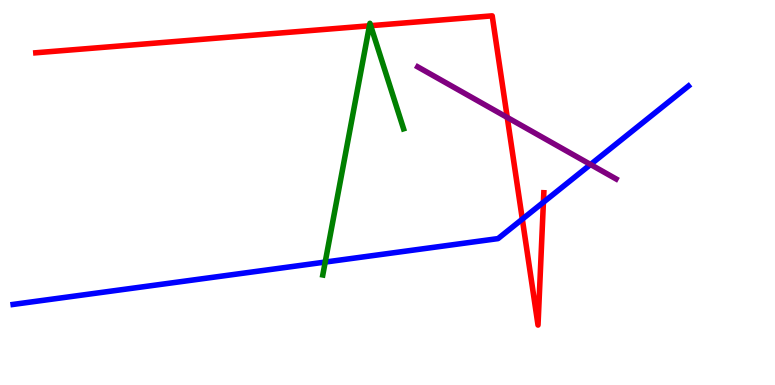[{'lines': ['blue', 'red'], 'intersections': [{'x': 6.74, 'y': 4.31}, {'x': 7.01, 'y': 4.75}]}, {'lines': ['green', 'red'], 'intersections': [{'x': 4.77, 'y': 9.33}, {'x': 4.78, 'y': 9.33}]}, {'lines': ['purple', 'red'], 'intersections': [{'x': 6.55, 'y': 6.95}]}, {'lines': ['blue', 'green'], 'intersections': [{'x': 4.2, 'y': 3.19}]}, {'lines': ['blue', 'purple'], 'intersections': [{'x': 7.62, 'y': 5.73}]}, {'lines': ['green', 'purple'], 'intersections': []}]